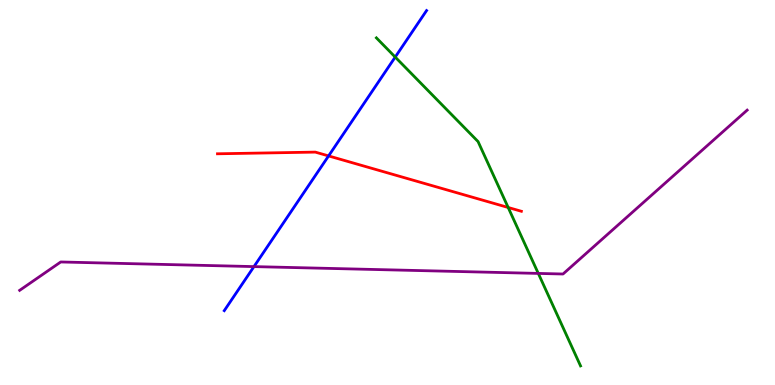[{'lines': ['blue', 'red'], 'intersections': [{'x': 4.24, 'y': 5.95}]}, {'lines': ['green', 'red'], 'intersections': [{'x': 6.56, 'y': 4.61}]}, {'lines': ['purple', 'red'], 'intersections': []}, {'lines': ['blue', 'green'], 'intersections': [{'x': 5.1, 'y': 8.52}]}, {'lines': ['blue', 'purple'], 'intersections': [{'x': 3.28, 'y': 3.08}]}, {'lines': ['green', 'purple'], 'intersections': [{'x': 6.95, 'y': 2.9}]}]